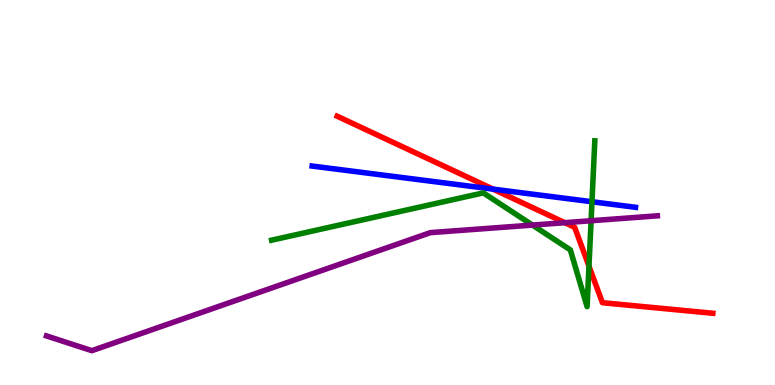[{'lines': ['blue', 'red'], 'intersections': [{'x': 6.36, 'y': 5.09}]}, {'lines': ['green', 'red'], 'intersections': [{'x': 7.6, 'y': 3.09}]}, {'lines': ['purple', 'red'], 'intersections': [{'x': 7.29, 'y': 4.22}]}, {'lines': ['blue', 'green'], 'intersections': [{'x': 7.64, 'y': 4.76}]}, {'lines': ['blue', 'purple'], 'intersections': []}, {'lines': ['green', 'purple'], 'intersections': [{'x': 6.87, 'y': 4.15}, {'x': 7.63, 'y': 4.27}]}]